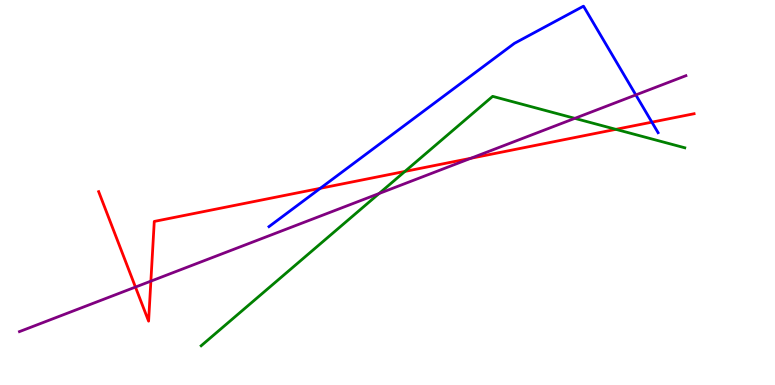[{'lines': ['blue', 'red'], 'intersections': [{'x': 4.13, 'y': 5.11}, {'x': 8.41, 'y': 6.83}]}, {'lines': ['green', 'red'], 'intersections': [{'x': 5.22, 'y': 5.55}, {'x': 7.95, 'y': 6.64}]}, {'lines': ['purple', 'red'], 'intersections': [{'x': 1.75, 'y': 2.54}, {'x': 1.95, 'y': 2.7}, {'x': 6.08, 'y': 5.89}]}, {'lines': ['blue', 'green'], 'intersections': []}, {'lines': ['blue', 'purple'], 'intersections': [{'x': 8.2, 'y': 7.53}]}, {'lines': ['green', 'purple'], 'intersections': [{'x': 4.89, 'y': 4.97}, {'x': 7.42, 'y': 6.93}]}]